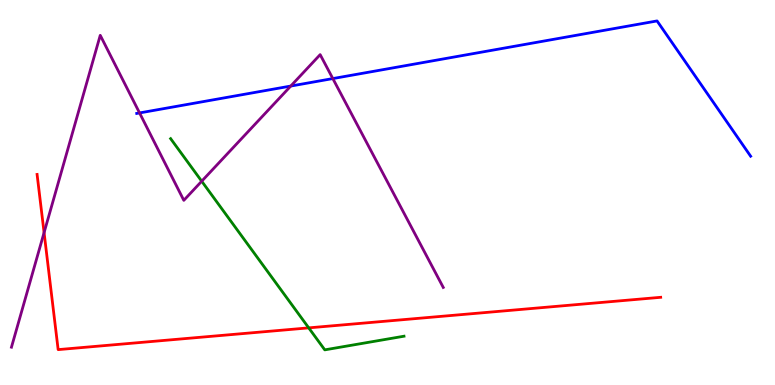[{'lines': ['blue', 'red'], 'intersections': []}, {'lines': ['green', 'red'], 'intersections': [{'x': 3.98, 'y': 1.48}]}, {'lines': ['purple', 'red'], 'intersections': [{'x': 0.569, 'y': 3.96}]}, {'lines': ['blue', 'green'], 'intersections': []}, {'lines': ['blue', 'purple'], 'intersections': [{'x': 1.8, 'y': 7.07}, {'x': 3.75, 'y': 7.76}, {'x': 4.29, 'y': 7.96}]}, {'lines': ['green', 'purple'], 'intersections': [{'x': 2.6, 'y': 5.29}]}]